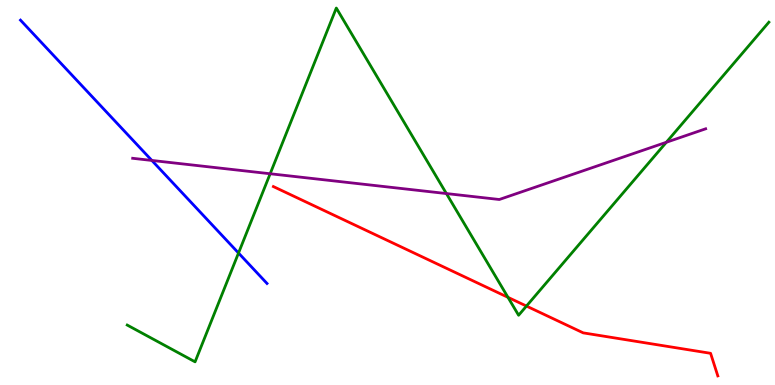[{'lines': ['blue', 'red'], 'intersections': []}, {'lines': ['green', 'red'], 'intersections': [{'x': 6.55, 'y': 2.28}, {'x': 6.79, 'y': 2.05}]}, {'lines': ['purple', 'red'], 'intersections': []}, {'lines': ['blue', 'green'], 'intersections': [{'x': 3.08, 'y': 3.43}]}, {'lines': ['blue', 'purple'], 'intersections': [{'x': 1.96, 'y': 5.83}]}, {'lines': ['green', 'purple'], 'intersections': [{'x': 3.49, 'y': 5.49}, {'x': 5.76, 'y': 4.97}, {'x': 8.6, 'y': 6.3}]}]